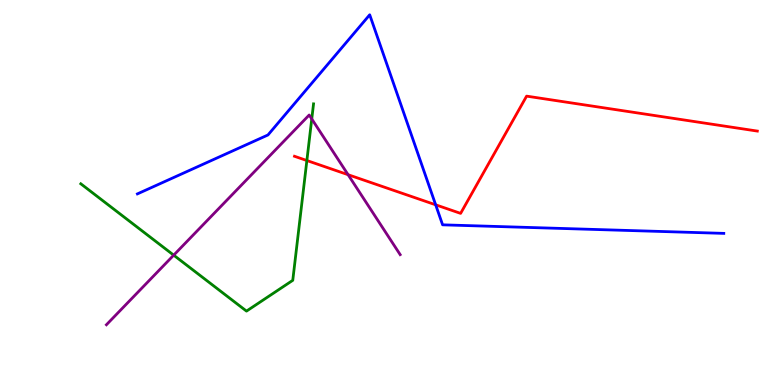[{'lines': ['blue', 'red'], 'intersections': [{'x': 5.62, 'y': 4.68}]}, {'lines': ['green', 'red'], 'intersections': [{'x': 3.96, 'y': 5.83}]}, {'lines': ['purple', 'red'], 'intersections': [{'x': 4.49, 'y': 5.46}]}, {'lines': ['blue', 'green'], 'intersections': []}, {'lines': ['blue', 'purple'], 'intersections': []}, {'lines': ['green', 'purple'], 'intersections': [{'x': 2.24, 'y': 3.37}, {'x': 4.02, 'y': 6.91}]}]